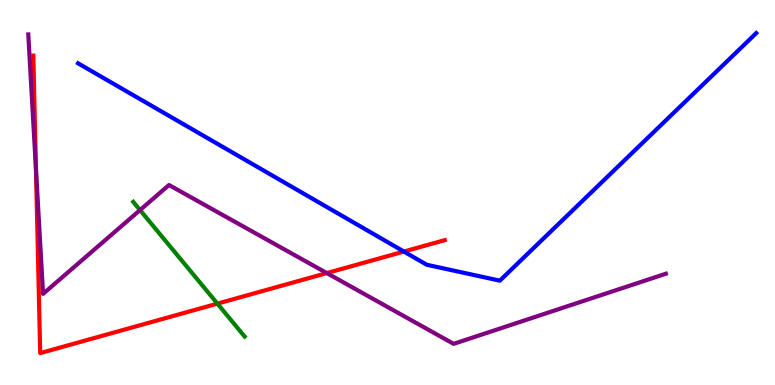[{'lines': ['blue', 'red'], 'intersections': [{'x': 5.21, 'y': 3.47}]}, {'lines': ['green', 'red'], 'intersections': [{'x': 2.81, 'y': 2.11}]}, {'lines': ['purple', 'red'], 'intersections': [{'x': 0.464, 'y': 5.61}, {'x': 4.22, 'y': 2.91}]}, {'lines': ['blue', 'green'], 'intersections': []}, {'lines': ['blue', 'purple'], 'intersections': []}, {'lines': ['green', 'purple'], 'intersections': [{'x': 1.81, 'y': 4.54}]}]